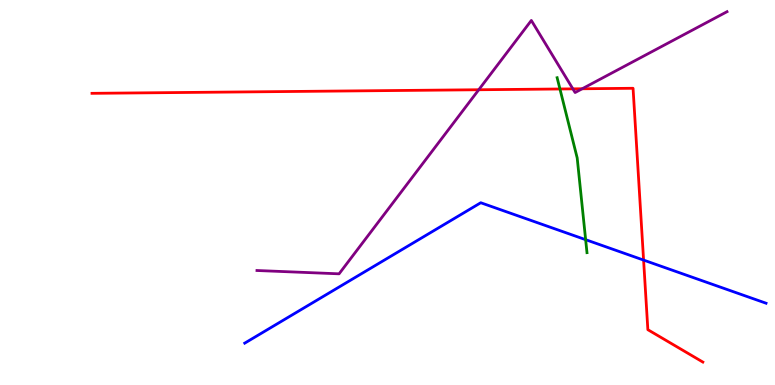[{'lines': ['blue', 'red'], 'intersections': [{'x': 8.3, 'y': 3.24}]}, {'lines': ['green', 'red'], 'intersections': [{'x': 7.23, 'y': 7.69}]}, {'lines': ['purple', 'red'], 'intersections': [{'x': 6.18, 'y': 7.67}, {'x': 7.39, 'y': 7.69}, {'x': 7.51, 'y': 7.69}]}, {'lines': ['blue', 'green'], 'intersections': [{'x': 7.56, 'y': 3.77}]}, {'lines': ['blue', 'purple'], 'intersections': []}, {'lines': ['green', 'purple'], 'intersections': []}]